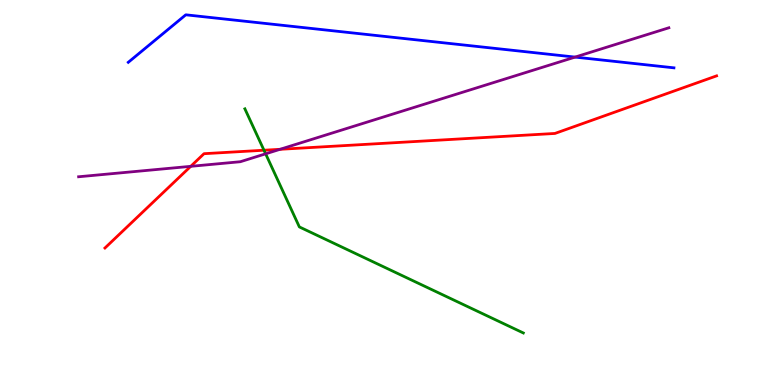[{'lines': ['blue', 'red'], 'intersections': []}, {'lines': ['green', 'red'], 'intersections': [{'x': 3.41, 'y': 6.1}]}, {'lines': ['purple', 'red'], 'intersections': [{'x': 2.46, 'y': 5.68}, {'x': 3.61, 'y': 6.12}]}, {'lines': ['blue', 'green'], 'intersections': []}, {'lines': ['blue', 'purple'], 'intersections': [{'x': 7.42, 'y': 8.52}]}, {'lines': ['green', 'purple'], 'intersections': [{'x': 3.43, 'y': 6.0}]}]